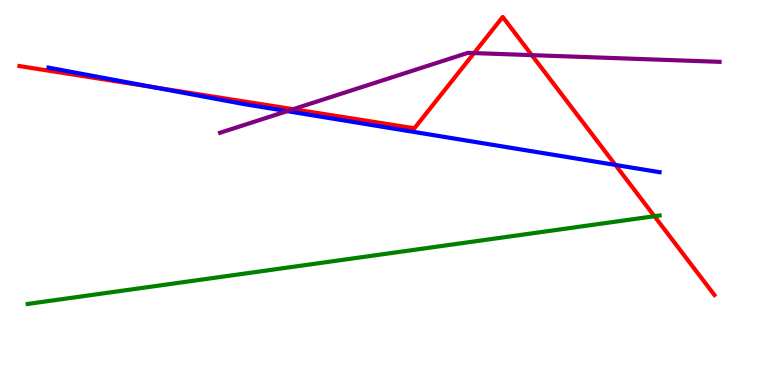[{'lines': ['blue', 'red'], 'intersections': [{'x': 1.97, 'y': 7.74}, {'x': 7.94, 'y': 5.72}]}, {'lines': ['green', 'red'], 'intersections': [{'x': 8.44, 'y': 4.38}]}, {'lines': ['purple', 'red'], 'intersections': [{'x': 3.78, 'y': 7.16}, {'x': 6.12, 'y': 8.62}, {'x': 6.86, 'y': 8.57}]}, {'lines': ['blue', 'green'], 'intersections': []}, {'lines': ['blue', 'purple'], 'intersections': [{'x': 3.7, 'y': 7.11}]}, {'lines': ['green', 'purple'], 'intersections': []}]